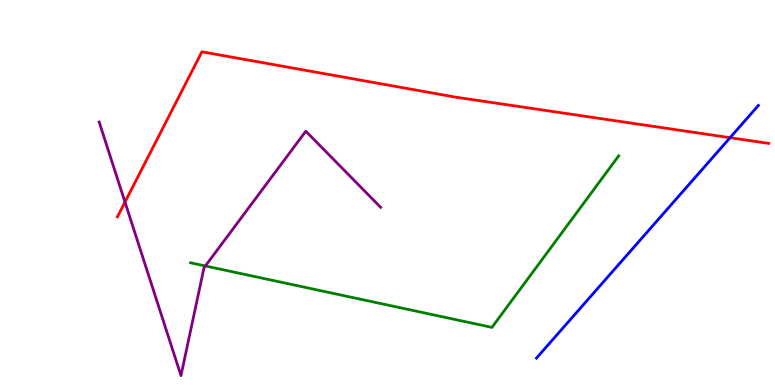[{'lines': ['blue', 'red'], 'intersections': [{'x': 9.42, 'y': 6.42}]}, {'lines': ['green', 'red'], 'intersections': []}, {'lines': ['purple', 'red'], 'intersections': [{'x': 1.61, 'y': 4.75}]}, {'lines': ['blue', 'green'], 'intersections': []}, {'lines': ['blue', 'purple'], 'intersections': []}, {'lines': ['green', 'purple'], 'intersections': [{'x': 2.65, 'y': 3.09}]}]